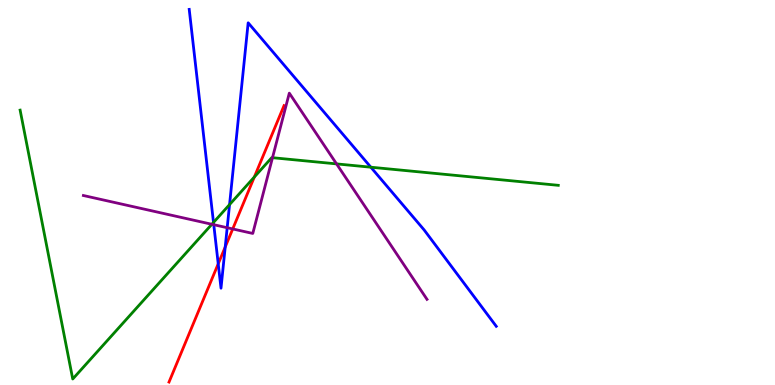[{'lines': ['blue', 'red'], 'intersections': [{'x': 2.82, 'y': 3.15}, {'x': 2.91, 'y': 3.58}]}, {'lines': ['green', 'red'], 'intersections': [{'x': 3.28, 'y': 5.4}]}, {'lines': ['purple', 'red'], 'intersections': [{'x': 3.0, 'y': 4.05}]}, {'lines': ['blue', 'green'], 'intersections': [{'x': 2.75, 'y': 4.22}, {'x': 2.96, 'y': 4.69}, {'x': 4.79, 'y': 5.66}]}, {'lines': ['blue', 'purple'], 'intersections': [{'x': 2.76, 'y': 4.16}, {'x': 2.93, 'y': 4.09}]}, {'lines': ['green', 'purple'], 'intersections': [{'x': 2.73, 'y': 4.17}, {'x': 3.52, 'y': 5.9}, {'x': 4.34, 'y': 5.74}]}]